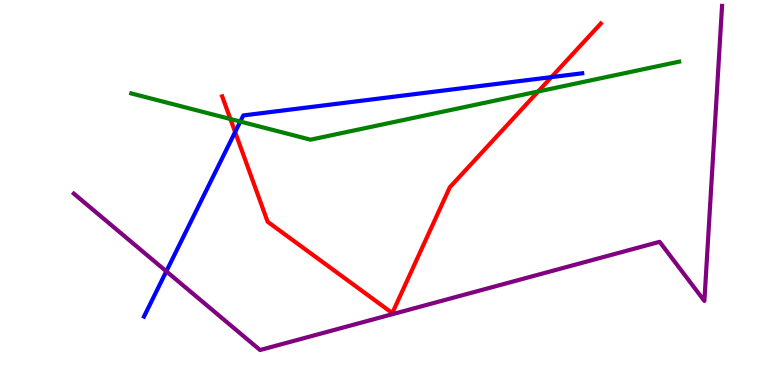[{'lines': ['blue', 'red'], 'intersections': [{'x': 3.03, 'y': 6.57}, {'x': 7.11, 'y': 8.0}]}, {'lines': ['green', 'red'], 'intersections': [{'x': 2.97, 'y': 6.91}, {'x': 6.94, 'y': 7.62}]}, {'lines': ['purple', 'red'], 'intersections': []}, {'lines': ['blue', 'green'], 'intersections': [{'x': 3.1, 'y': 6.84}]}, {'lines': ['blue', 'purple'], 'intersections': [{'x': 2.15, 'y': 2.95}]}, {'lines': ['green', 'purple'], 'intersections': []}]